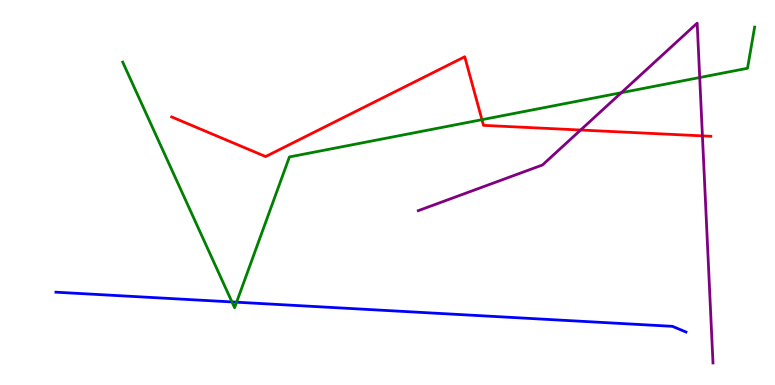[{'lines': ['blue', 'red'], 'intersections': []}, {'lines': ['green', 'red'], 'intersections': [{'x': 6.22, 'y': 6.89}]}, {'lines': ['purple', 'red'], 'intersections': [{'x': 7.49, 'y': 6.62}, {'x': 9.06, 'y': 6.47}]}, {'lines': ['blue', 'green'], 'intersections': [{'x': 2.99, 'y': 2.16}, {'x': 3.05, 'y': 2.15}]}, {'lines': ['blue', 'purple'], 'intersections': []}, {'lines': ['green', 'purple'], 'intersections': [{'x': 8.02, 'y': 7.59}, {'x': 9.03, 'y': 7.99}]}]